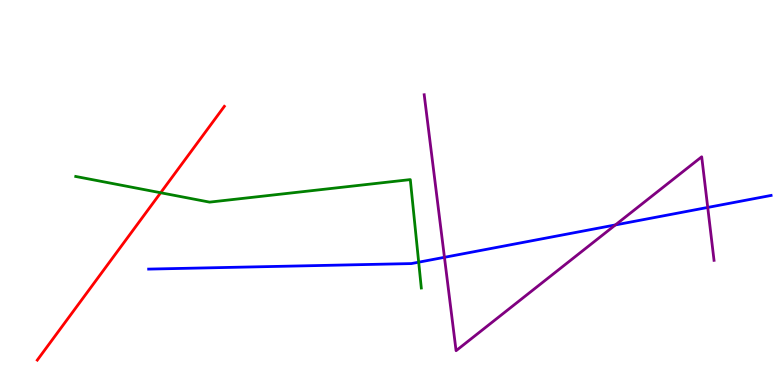[{'lines': ['blue', 'red'], 'intersections': []}, {'lines': ['green', 'red'], 'intersections': [{'x': 2.07, 'y': 4.99}]}, {'lines': ['purple', 'red'], 'intersections': []}, {'lines': ['blue', 'green'], 'intersections': [{'x': 5.4, 'y': 3.19}]}, {'lines': ['blue', 'purple'], 'intersections': [{'x': 5.73, 'y': 3.32}, {'x': 7.94, 'y': 4.16}, {'x': 9.13, 'y': 4.61}]}, {'lines': ['green', 'purple'], 'intersections': []}]